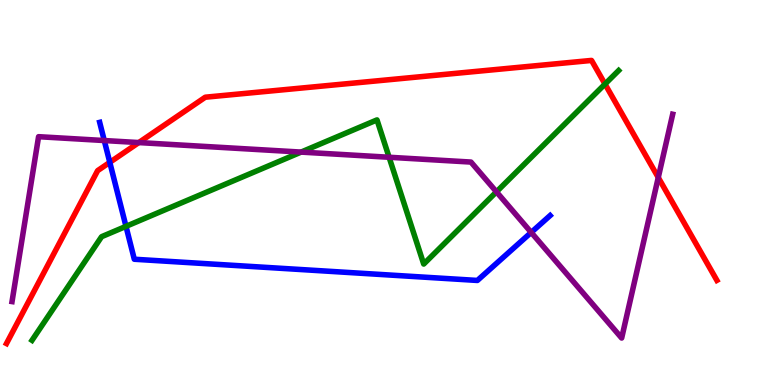[{'lines': ['blue', 'red'], 'intersections': [{'x': 1.42, 'y': 5.78}]}, {'lines': ['green', 'red'], 'intersections': [{'x': 7.81, 'y': 7.82}]}, {'lines': ['purple', 'red'], 'intersections': [{'x': 1.79, 'y': 6.3}, {'x': 8.49, 'y': 5.39}]}, {'lines': ['blue', 'green'], 'intersections': [{'x': 1.63, 'y': 4.12}]}, {'lines': ['blue', 'purple'], 'intersections': [{'x': 1.35, 'y': 6.35}, {'x': 6.85, 'y': 3.96}]}, {'lines': ['green', 'purple'], 'intersections': [{'x': 3.89, 'y': 6.05}, {'x': 5.02, 'y': 5.92}, {'x': 6.41, 'y': 5.02}]}]